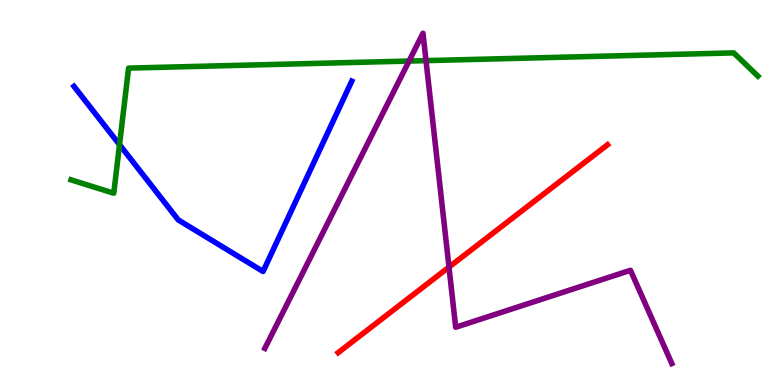[{'lines': ['blue', 'red'], 'intersections': []}, {'lines': ['green', 'red'], 'intersections': []}, {'lines': ['purple', 'red'], 'intersections': [{'x': 5.79, 'y': 3.06}]}, {'lines': ['blue', 'green'], 'intersections': [{'x': 1.54, 'y': 6.24}]}, {'lines': ['blue', 'purple'], 'intersections': []}, {'lines': ['green', 'purple'], 'intersections': [{'x': 5.28, 'y': 8.41}, {'x': 5.5, 'y': 8.43}]}]